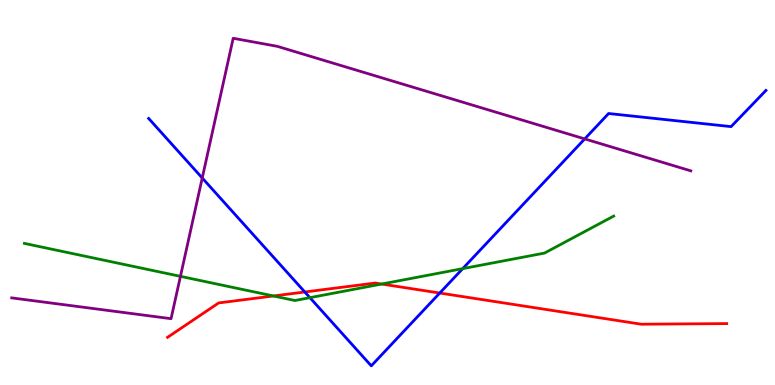[{'lines': ['blue', 'red'], 'intersections': [{'x': 3.93, 'y': 2.42}, {'x': 5.67, 'y': 2.39}]}, {'lines': ['green', 'red'], 'intersections': [{'x': 3.53, 'y': 2.31}, {'x': 4.92, 'y': 2.62}]}, {'lines': ['purple', 'red'], 'intersections': []}, {'lines': ['blue', 'green'], 'intersections': [{'x': 4.0, 'y': 2.27}, {'x': 5.97, 'y': 3.02}]}, {'lines': ['blue', 'purple'], 'intersections': [{'x': 2.61, 'y': 5.38}, {'x': 7.54, 'y': 6.39}]}, {'lines': ['green', 'purple'], 'intersections': [{'x': 2.33, 'y': 2.82}]}]